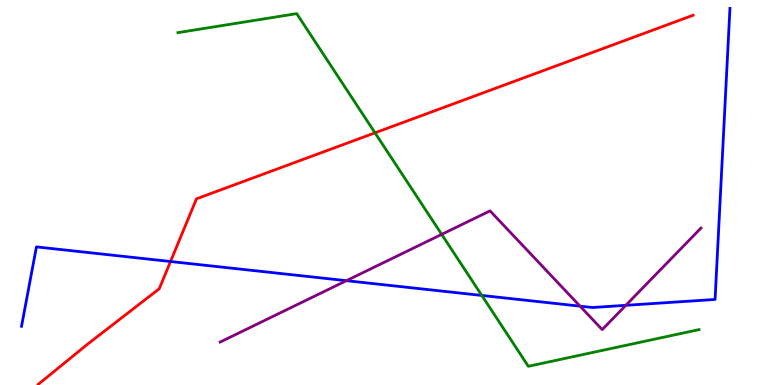[{'lines': ['blue', 'red'], 'intersections': [{'x': 2.2, 'y': 3.21}]}, {'lines': ['green', 'red'], 'intersections': [{'x': 4.84, 'y': 6.55}]}, {'lines': ['purple', 'red'], 'intersections': []}, {'lines': ['blue', 'green'], 'intersections': [{'x': 6.22, 'y': 2.33}]}, {'lines': ['blue', 'purple'], 'intersections': [{'x': 4.47, 'y': 2.71}, {'x': 7.48, 'y': 2.05}, {'x': 8.08, 'y': 2.07}]}, {'lines': ['green', 'purple'], 'intersections': [{'x': 5.7, 'y': 3.91}]}]